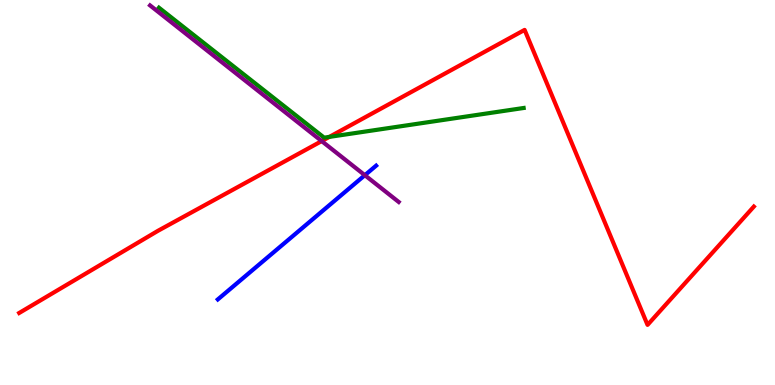[{'lines': ['blue', 'red'], 'intersections': []}, {'lines': ['green', 'red'], 'intersections': [{'x': 4.25, 'y': 6.44}]}, {'lines': ['purple', 'red'], 'intersections': [{'x': 4.15, 'y': 6.34}]}, {'lines': ['blue', 'green'], 'intersections': []}, {'lines': ['blue', 'purple'], 'intersections': [{'x': 4.71, 'y': 5.45}]}, {'lines': ['green', 'purple'], 'intersections': []}]